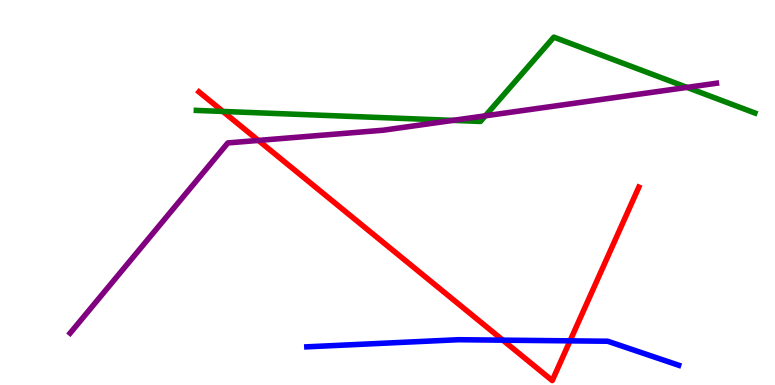[{'lines': ['blue', 'red'], 'intersections': [{'x': 6.49, 'y': 1.16}, {'x': 7.36, 'y': 1.15}]}, {'lines': ['green', 'red'], 'intersections': [{'x': 2.88, 'y': 7.11}]}, {'lines': ['purple', 'red'], 'intersections': [{'x': 3.33, 'y': 6.35}]}, {'lines': ['blue', 'green'], 'intersections': []}, {'lines': ['blue', 'purple'], 'intersections': []}, {'lines': ['green', 'purple'], 'intersections': [{'x': 5.85, 'y': 6.87}, {'x': 6.26, 'y': 6.99}, {'x': 8.86, 'y': 7.73}]}]